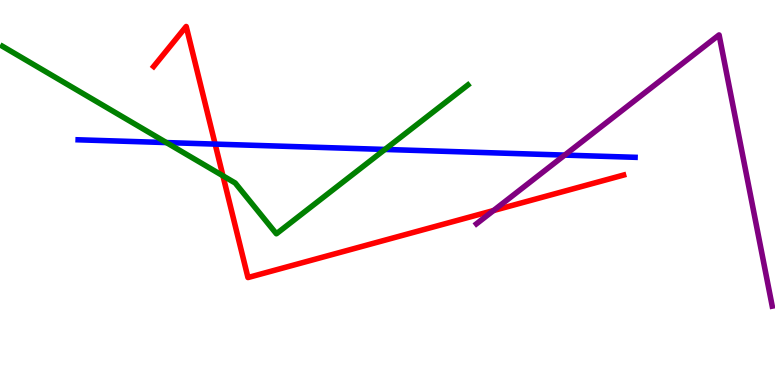[{'lines': ['blue', 'red'], 'intersections': [{'x': 2.78, 'y': 6.26}]}, {'lines': ['green', 'red'], 'intersections': [{'x': 2.88, 'y': 5.43}]}, {'lines': ['purple', 'red'], 'intersections': [{'x': 6.37, 'y': 4.53}]}, {'lines': ['blue', 'green'], 'intersections': [{'x': 2.15, 'y': 6.3}, {'x': 4.97, 'y': 6.12}]}, {'lines': ['blue', 'purple'], 'intersections': [{'x': 7.29, 'y': 5.97}]}, {'lines': ['green', 'purple'], 'intersections': []}]